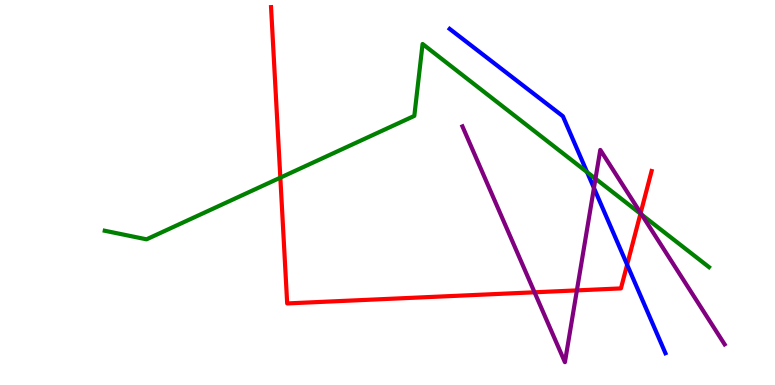[{'lines': ['blue', 'red'], 'intersections': [{'x': 8.09, 'y': 3.12}]}, {'lines': ['green', 'red'], 'intersections': [{'x': 3.62, 'y': 5.39}, {'x': 8.26, 'y': 4.45}]}, {'lines': ['purple', 'red'], 'intersections': [{'x': 6.9, 'y': 2.41}, {'x': 7.44, 'y': 2.46}, {'x': 8.27, 'y': 4.47}]}, {'lines': ['blue', 'green'], 'intersections': [{'x': 7.58, 'y': 5.53}]}, {'lines': ['blue', 'purple'], 'intersections': [{'x': 7.66, 'y': 5.12}]}, {'lines': ['green', 'purple'], 'intersections': [{'x': 7.68, 'y': 5.36}, {'x': 8.28, 'y': 4.42}]}]